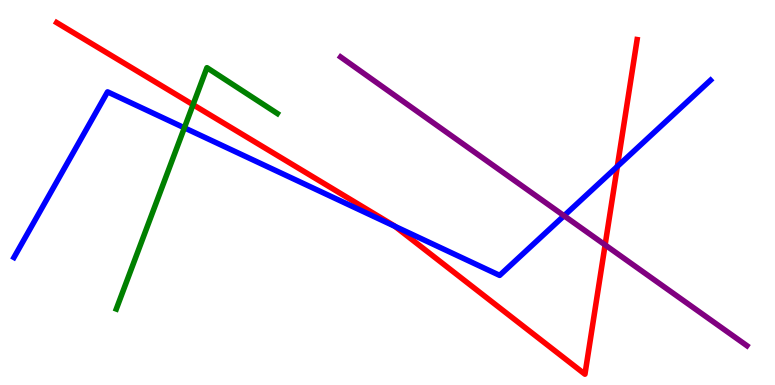[{'lines': ['blue', 'red'], 'intersections': [{'x': 5.1, 'y': 4.12}, {'x': 7.97, 'y': 5.68}]}, {'lines': ['green', 'red'], 'intersections': [{'x': 2.49, 'y': 7.28}]}, {'lines': ['purple', 'red'], 'intersections': [{'x': 7.81, 'y': 3.64}]}, {'lines': ['blue', 'green'], 'intersections': [{'x': 2.38, 'y': 6.68}]}, {'lines': ['blue', 'purple'], 'intersections': [{'x': 7.28, 'y': 4.4}]}, {'lines': ['green', 'purple'], 'intersections': []}]